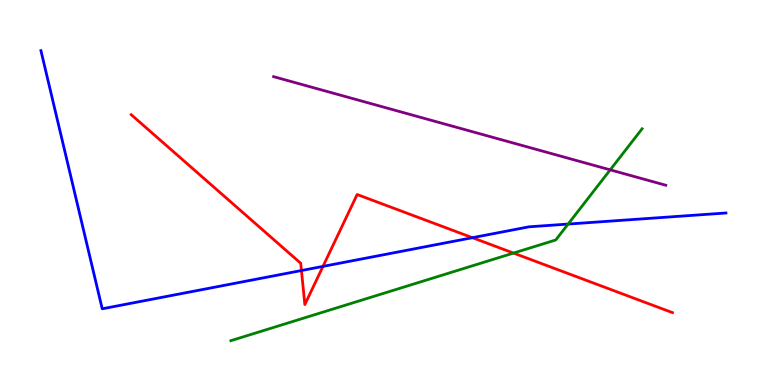[{'lines': ['blue', 'red'], 'intersections': [{'x': 3.89, 'y': 2.97}, {'x': 4.17, 'y': 3.08}, {'x': 6.1, 'y': 3.83}]}, {'lines': ['green', 'red'], 'intersections': [{'x': 6.63, 'y': 3.43}]}, {'lines': ['purple', 'red'], 'intersections': []}, {'lines': ['blue', 'green'], 'intersections': [{'x': 7.33, 'y': 4.18}]}, {'lines': ['blue', 'purple'], 'intersections': []}, {'lines': ['green', 'purple'], 'intersections': [{'x': 7.87, 'y': 5.59}]}]